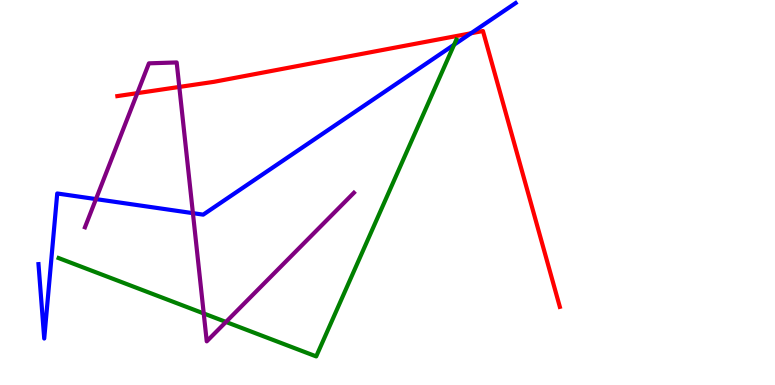[{'lines': ['blue', 'red'], 'intersections': [{'x': 6.08, 'y': 9.14}]}, {'lines': ['green', 'red'], 'intersections': []}, {'lines': ['purple', 'red'], 'intersections': [{'x': 1.77, 'y': 7.58}, {'x': 2.31, 'y': 7.74}]}, {'lines': ['blue', 'green'], 'intersections': [{'x': 5.86, 'y': 8.84}]}, {'lines': ['blue', 'purple'], 'intersections': [{'x': 1.24, 'y': 4.83}, {'x': 2.49, 'y': 4.46}]}, {'lines': ['green', 'purple'], 'intersections': [{'x': 2.63, 'y': 1.86}, {'x': 2.92, 'y': 1.64}]}]